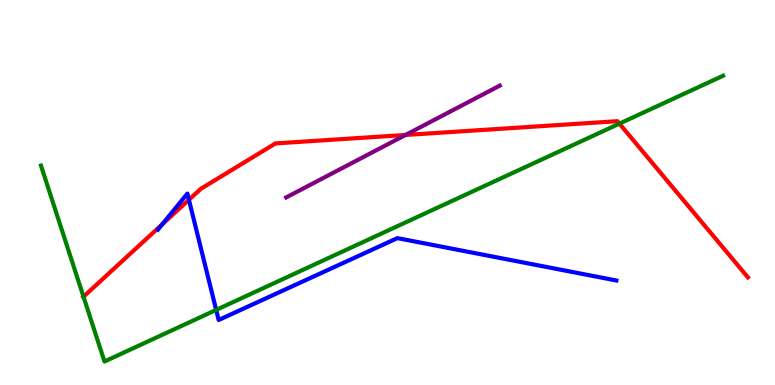[{'lines': ['blue', 'red'], 'intersections': [{'x': 2.09, 'y': 4.18}, {'x': 2.44, 'y': 4.81}]}, {'lines': ['green', 'red'], 'intersections': [{'x': 1.08, 'y': 2.29}, {'x': 7.99, 'y': 6.79}]}, {'lines': ['purple', 'red'], 'intersections': [{'x': 5.23, 'y': 6.49}]}, {'lines': ['blue', 'green'], 'intersections': [{'x': 2.79, 'y': 1.95}]}, {'lines': ['blue', 'purple'], 'intersections': []}, {'lines': ['green', 'purple'], 'intersections': []}]